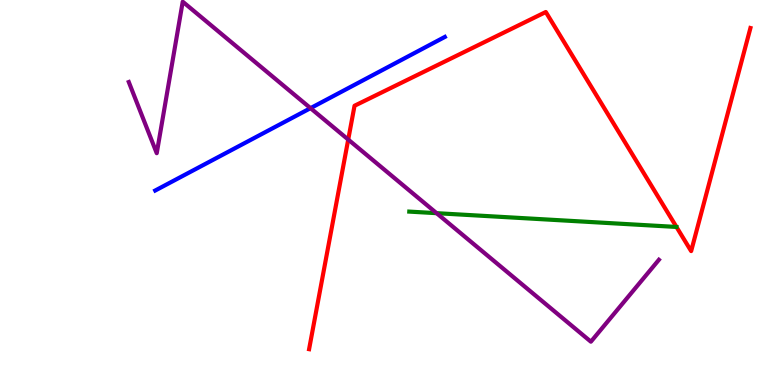[{'lines': ['blue', 'red'], 'intersections': []}, {'lines': ['green', 'red'], 'intersections': []}, {'lines': ['purple', 'red'], 'intersections': [{'x': 4.49, 'y': 6.37}]}, {'lines': ['blue', 'green'], 'intersections': []}, {'lines': ['blue', 'purple'], 'intersections': [{'x': 4.01, 'y': 7.19}]}, {'lines': ['green', 'purple'], 'intersections': [{'x': 5.63, 'y': 4.46}]}]